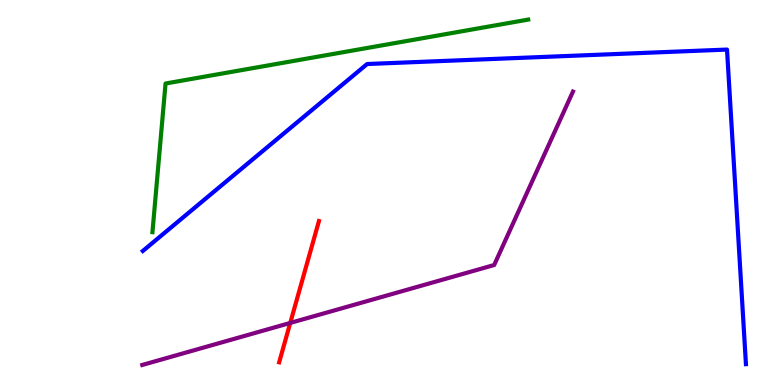[{'lines': ['blue', 'red'], 'intersections': []}, {'lines': ['green', 'red'], 'intersections': []}, {'lines': ['purple', 'red'], 'intersections': [{'x': 3.75, 'y': 1.61}]}, {'lines': ['blue', 'green'], 'intersections': []}, {'lines': ['blue', 'purple'], 'intersections': []}, {'lines': ['green', 'purple'], 'intersections': []}]